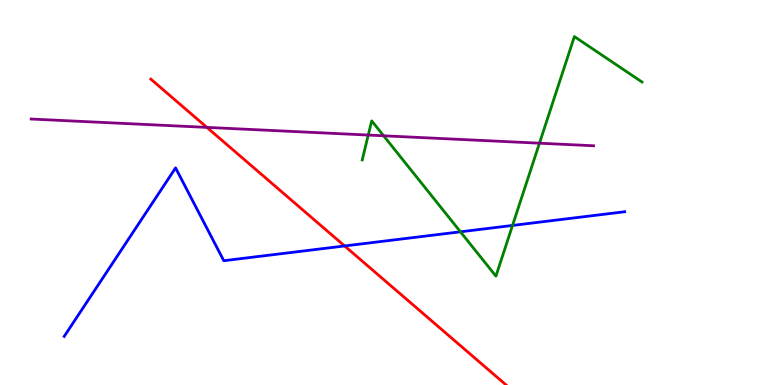[{'lines': ['blue', 'red'], 'intersections': [{'x': 4.45, 'y': 3.61}]}, {'lines': ['green', 'red'], 'intersections': []}, {'lines': ['purple', 'red'], 'intersections': [{'x': 2.67, 'y': 6.69}]}, {'lines': ['blue', 'green'], 'intersections': [{'x': 5.94, 'y': 3.98}, {'x': 6.61, 'y': 4.14}]}, {'lines': ['blue', 'purple'], 'intersections': []}, {'lines': ['green', 'purple'], 'intersections': [{'x': 4.75, 'y': 6.49}, {'x': 4.95, 'y': 6.47}, {'x': 6.96, 'y': 6.28}]}]